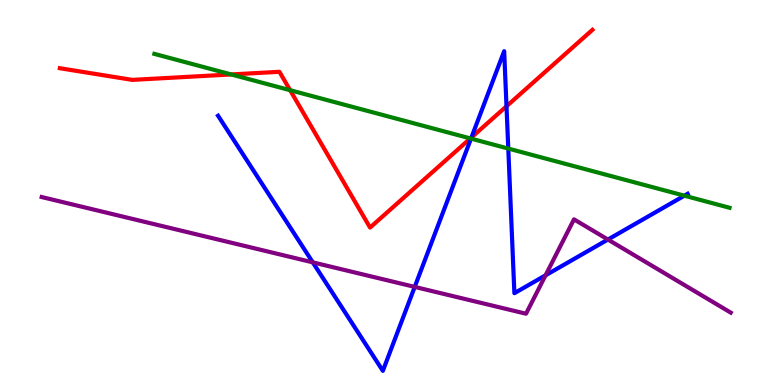[{'lines': ['blue', 'red'], 'intersections': [{'x': 6.08, 'y': 6.43}, {'x': 6.54, 'y': 7.24}]}, {'lines': ['green', 'red'], 'intersections': [{'x': 2.98, 'y': 8.07}, {'x': 3.74, 'y': 7.66}, {'x': 6.07, 'y': 6.4}]}, {'lines': ['purple', 'red'], 'intersections': []}, {'lines': ['blue', 'green'], 'intersections': [{'x': 6.08, 'y': 6.4}, {'x': 6.56, 'y': 6.14}, {'x': 8.83, 'y': 4.92}]}, {'lines': ['blue', 'purple'], 'intersections': [{'x': 4.04, 'y': 3.19}, {'x': 5.35, 'y': 2.55}, {'x': 7.04, 'y': 2.85}, {'x': 7.84, 'y': 3.78}]}, {'lines': ['green', 'purple'], 'intersections': []}]